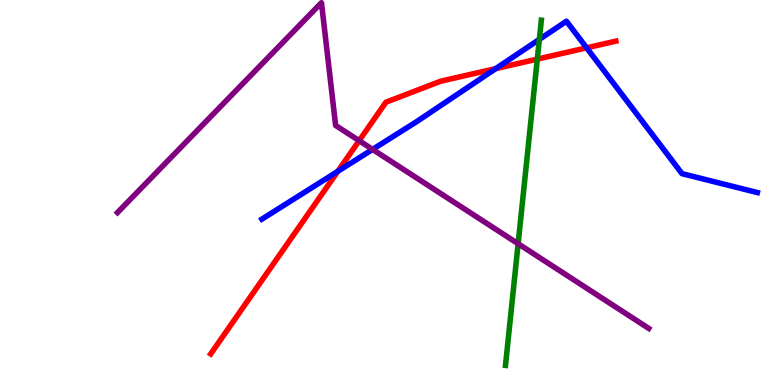[{'lines': ['blue', 'red'], 'intersections': [{'x': 4.36, 'y': 5.55}, {'x': 6.4, 'y': 8.22}, {'x': 7.57, 'y': 8.76}]}, {'lines': ['green', 'red'], 'intersections': [{'x': 6.93, 'y': 8.46}]}, {'lines': ['purple', 'red'], 'intersections': [{'x': 4.63, 'y': 6.35}]}, {'lines': ['blue', 'green'], 'intersections': [{'x': 6.96, 'y': 8.98}]}, {'lines': ['blue', 'purple'], 'intersections': [{'x': 4.81, 'y': 6.12}]}, {'lines': ['green', 'purple'], 'intersections': [{'x': 6.69, 'y': 3.67}]}]